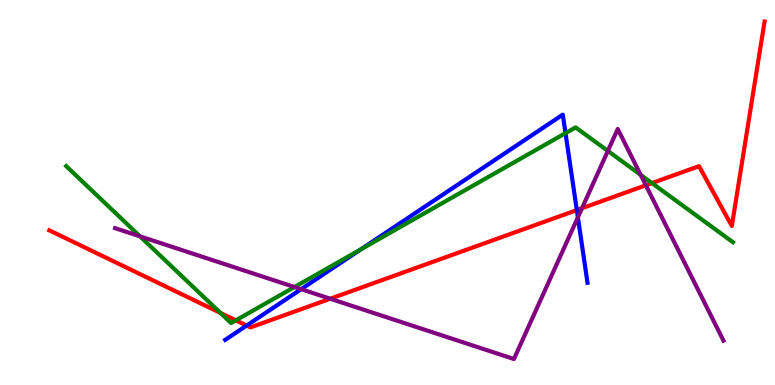[{'lines': ['blue', 'red'], 'intersections': [{'x': 3.18, 'y': 1.54}, {'x': 7.44, 'y': 4.54}]}, {'lines': ['green', 'red'], 'intersections': [{'x': 2.84, 'y': 1.87}, {'x': 3.04, 'y': 1.68}, {'x': 8.41, 'y': 5.24}]}, {'lines': ['purple', 'red'], 'intersections': [{'x': 4.26, 'y': 2.24}, {'x': 7.51, 'y': 4.59}, {'x': 8.33, 'y': 5.19}]}, {'lines': ['blue', 'green'], 'intersections': [{'x': 4.66, 'y': 3.52}, {'x': 7.3, 'y': 6.54}]}, {'lines': ['blue', 'purple'], 'intersections': [{'x': 3.89, 'y': 2.49}, {'x': 7.46, 'y': 4.36}]}, {'lines': ['green', 'purple'], 'intersections': [{'x': 1.81, 'y': 3.86}, {'x': 3.8, 'y': 2.54}, {'x': 7.84, 'y': 6.08}, {'x': 8.27, 'y': 5.46}]}]